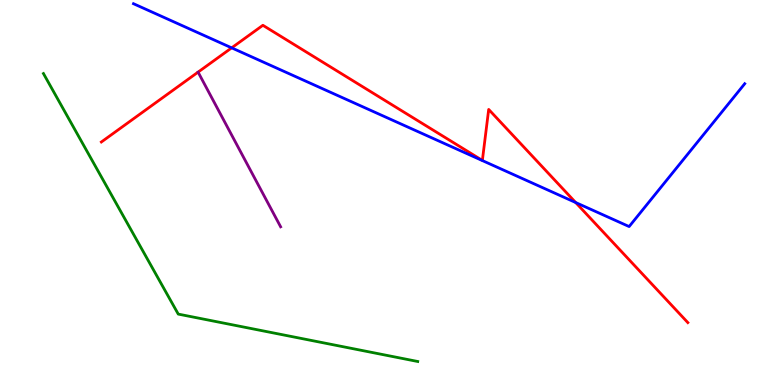[{'lines': ['blue', 'red'], 'intersections': [{'x': 2.99, 'y': 8.76}, {'x': 7.43, 'y': 4.74}]}, {'lines': ['green', 'red'], 'intersections': []}, {'lines': ['purple', 'red'], 'intersections': []}, {'lines': ['blue', 'green'], 'intersections': []}, {'lines': ['blue', 'purple'], 'intersections': []}, {'lines': ['green', 'purple'], 'intersections': []}]